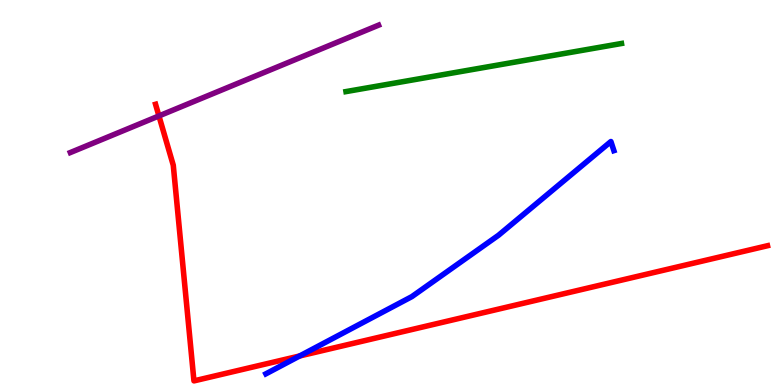[{'lines': ['blue', 'red'], 'intersections': [{'x': 3.87, 'y': 0.754}]}, {'lines': ['green', 'red'], 'intersections': []}, {'lines': ['purple', 'red'], 'intersections': [{'x': 2.05, 'y': 6.99}]}, {'lines': ['blue', 'green'], 'intersections': []}, {'lines': ['blue', 'purple'], 'intersections': []}, {'lines': ['green', 'purple'], 'intersections': []}]